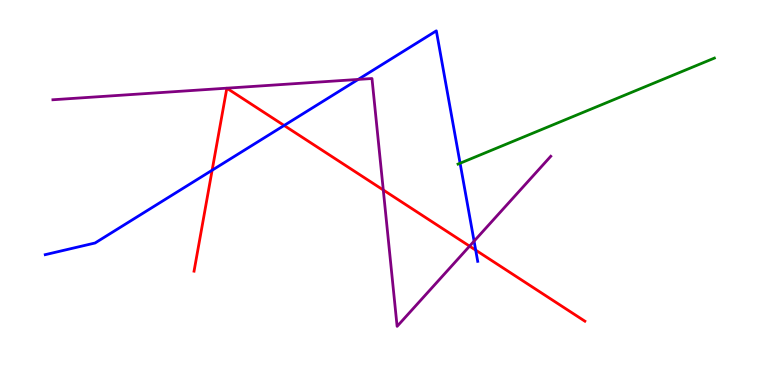[{'lines': ['blue', 'red'], 'intersections': [{'x': 2.74, 'y': 5.58}, {'x': 3.67, 'y': 6.74}, {'x': 6.14, 'y': 3.5}]}, {'lines': ['green', 'red'], 'intersections': []}, {'lines': ['purple', 'red'], 'intersections': [{'x': 4.95, 'y': 5.06}, {'x': 6.06, 'y': 3.61}]}, {'lines': ['blue', 'green'], 'intersections': [{'x': 5.94, 'y': 5.76}]}, {'lines': ['blue', 'purple'], 'intersections': [{'x': 4.62, 'y': 7.94}, {'x': 6.12, 'y': 3.74}]}, {'lines': ['green', 'purple'], 'intersections': []}]